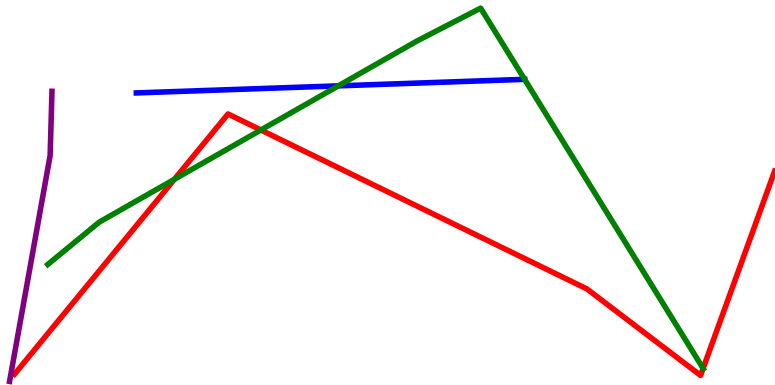[{'lines': ['blue', 'red'], 'intersections': []}, {'lines': ['green', 'red'], 'intersections': [{'x': 2.25, 'y': 5.34}, {'x': 3.37, 'y': 6.62}, {'x': 9.07, 'y': 0.431}]}, {'lines': ['purple', 'red'], 'intersections': []}, {'lines': ['blue', 'green'], 'intersections': [{'x': 4.37, 'y': 7.77}, {'x': 6.77, 'y': 7.94}]}, {'lines': ['blue', 'purple'], 'intersections': []}, {'lines': ['green', 'purple'], 'intersections': []}]